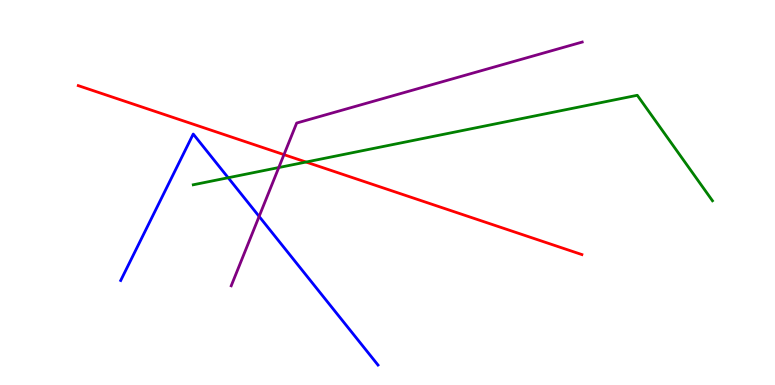[{'lines': ['blue', 'red'], 'intersections': []}, {'lines': ['green', 'red'], 'intersections': [{'x': 3.95, 'y': 5.79}]}, {'lines': ['purple', 'red'], 'intersections': [{'x': 3.66, 'y': 5.98}]}, {'lines': ['blue', 'green'], 'intersections': [{'x': 2.94, 'y': 5.38}]}, {'lines': ['blue', 'purple'], 'intersections': [{'x': 3.34, 'y': 4.38}]}, {'lines': ['green', 'purple'], 'intersections': [{'x': 3.6, 'y': 5.65}]}]